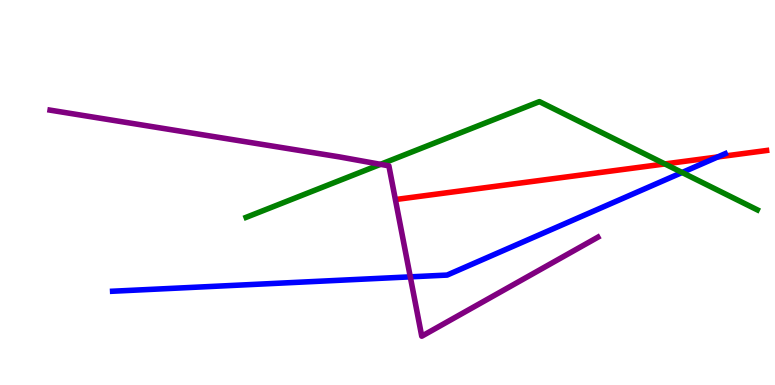[{'lines': ['blue', 'red'], 'intersections': [{'x': 9.26, 'y': 5.92}]}, {'lines': ['green', 'red'], 'intersections': [{'x': 8.58, 'y': 5.74}]}, {'lines': ['purple', 'red'], 'intersections': []}, {'lines': ['blue', 'green'], 'intersections': [{'x': 8.8, 'y': 5.52}]}, {'lines': ['blue', 'purple'], 'intersections': [{'x': 5.29, 'y': 2.81}]}, {'lines': ['green', 'purple'], 'intersections': [{'x': 4.91, 'y': 5.73}]}]